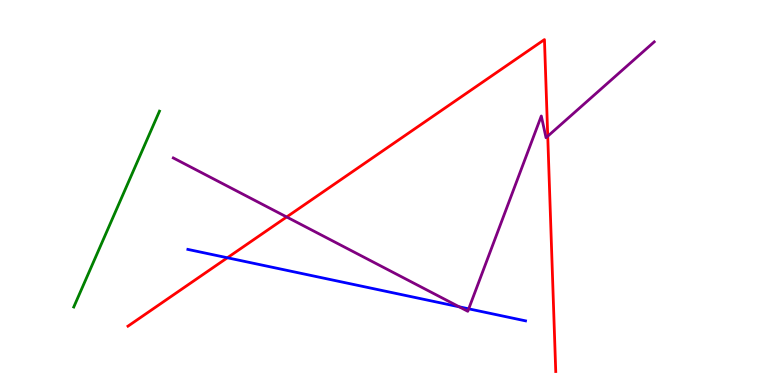[{'lines': ['blue', 'red'], 'intersections': [{'x': 2.93, 'y': 3.3}]}, {'lines': ['green', 'red'], 'intersections': []}, {'lines': ['purple', 'red'], 'intersections': [{'x': 3.7, 'y': 4.36}, {'x': 7.07, 'y': 6.46}]}, {'lines': ['blue', 'green'], 'intersections': []}, {'lines': ['blue', 'purple'], 'intersections': [{'x': 5.93, 'y': 2.03}, {'x': 6.05, 'y': 1.98}]}, {'lines': ['green', 'purple'], 'intersections': []}]